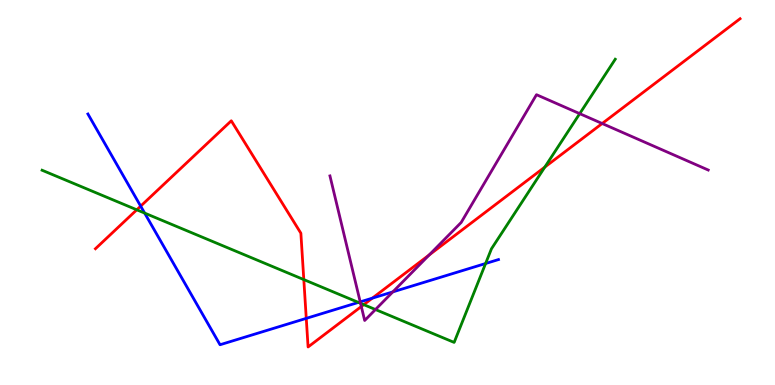[{'lines': ['blue', 'red'], 'intersections': [{'x': 1.82, 'y': 4.65}, {'x': 3.95, 'y': 1.73}, {'x': 4.8, 'y': 2.26}]}, {'lines': ['green', 'red'], 'intersections': [{'x': 1.76, 'y': 4.55}, {'x': 3.92, 'y': 2.74}, {'x': 4.69, 'y': 2.09}, {'x': 7.03, 'y': 5.66}]}, {'lines': ['purple', 'red'], 'intersections': [{'x': 4.66, 'y': 2.04}, {'x': 5.54, 'y': 3.38}, {'x': 7.77, 'y': 6.79}]}, {'lines': ['blue', 'green'], 'intersections': [{'x': 1.87, 'y': 4.47}, {'x': 4.62, 'y': 2.15}, {'x': 6.27, 'y': 3.16}]}, {'lines': ['blue', 'purple'], 'intersections': [{'x': 4.65, 'y': 2.16}, {'x': 5.07, 'y': 2.42}]}, {'lines': ['green', 'purple'], 'intersections': [{'x': 4.65, 'y': 2.12}, {'x': 4.84, 'y': 1.96}, {'x': 7.48, 'y': 7.05}]}]